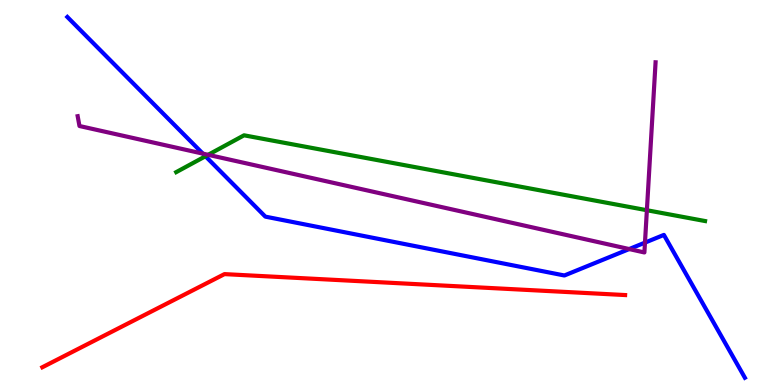[{'lines': ['blue', 'red'], 'intersections': []}, {'lines': ['green', 'red'], 'intersections': []}, {'lines': ['purple', 'red'], 'intersections': []}, {'lines': ['blue', 'green'], 'intersections': [{'x': 2.65, 'y': 5.94}]}, {'lines': ['blue', 'purple'], 'intersections': [{'x': 2.62, 'y': 6.01}, {'x': 8.12, 'y': 3.53}, {'x': 8.32, 'y': 3.7}]}, {'lines': ['green', 'purple'], 'intersections': [{'x': 2.69, 'y': 5.98}, {'x': 8.35, 'y': 4.54}]}]